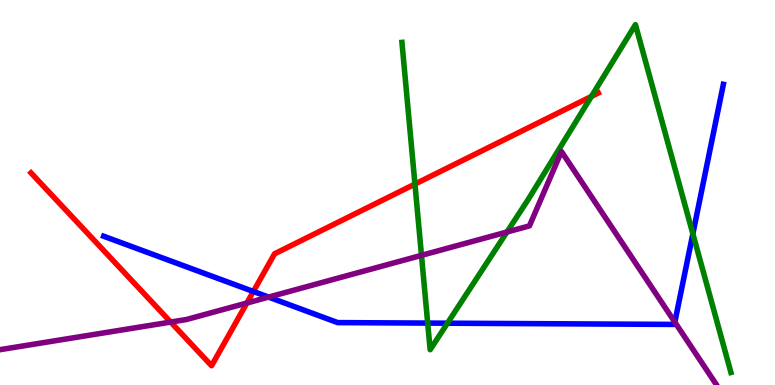[{'lines': ['blue', 'red'], 'intersections': [{'x': 3.27, 'y': 2.43}]}, {'lines': ['green', 'red'], 'intersections': [{'x': 5.35, 'y': 5.22}, {'x': 7.63, 'y': 7.5}]}, {'lines': ['purple', 'red'], 'intersections': [{'x': 2.2, 'y': 1.63}, {'x': 3.19, 'y': 2.13}]}, {'lines': ['blue', 'green'], 'intersections': [{'x': 5.52, 'y': 1.61}, {'x': 5.77, 'y': 1.61}, {'x': 8.94, 'y': 3.93}]}, {'lines': ['blue', 'purple'], 'intersections': [{'x': 3.47, 'y': 2.28}, {'x': 8.71, 'y': 1.63}]}, {'lines': ['green', 'purple'], 'intersections': [{'x': 5.44, 'y': 3.37}, {'x': 6.54, 'y': 3.97}]}]